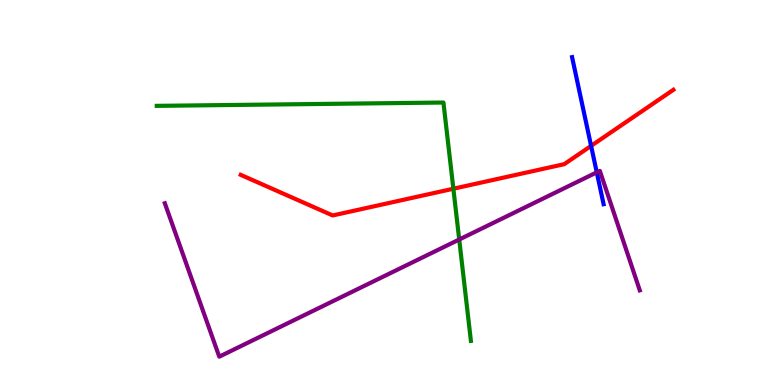[{'lines': ['blue', 'red'], 'intersections': [{'x': 7.63, 'y': 6.21}]}, {'lines': ['green', 'red'], 'intersections': [{'x': 5.85, 'y': 5.1}]}, {'lines': ['purple', 'red'], 'intersections': []}, {'lines': ['blue', 'green'], 'intersections': []}, {'lines': ['blue', 'purple'], 'intersections': [{'x': 7.7, 'y': 5.52}]}, {'lines': ['green', 'purple'], 'intersections': [{'x': 5.93, 'y': 3.78}]}]